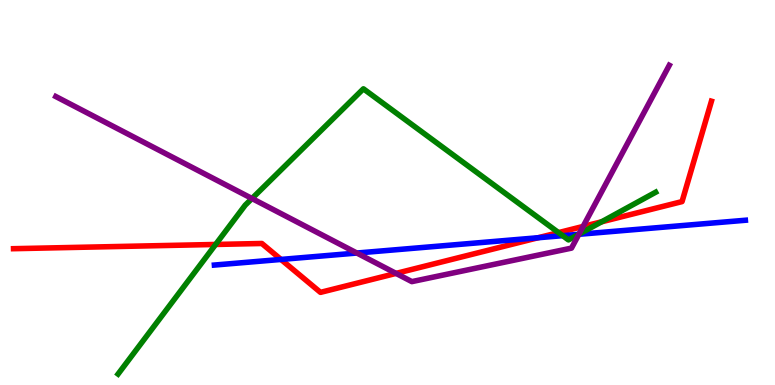[{'lines': ['blue', 'red'], 'intersections': [{'x': 3.63, 'y': 3.26}, {'x': 6.94, 'y': 3.82}]}, {'lines': ['green', 'red'], 'intersections': [{'x': 2.78, 'y': 3.65}, {'x': 7.21, 'y': 3.96}, {'x': 7.76, 'y': 4.24}]}, {'lines': ['purple', 'red'], 'intersections': [{'x': 5.11, 'y': 2.9}, {'x': 7.52, 'y': 4.12}]}, {'lines': ['blue', 'green'], 'intersections': [{'x': 7.26, 'y': 3.88}, {'x': 7.47, 'y': 3.91}]}, {'lines': ['blue', 'purple'], 'intersections': [{'x': 4.6, 'y': 3.43}, {'x': 7.47, 'y': 3.91}]}, {'lines': ['green', 'purple'], 'intersections': [{'x': 3.25, 'y': 4.84}, {'x': 7.47, 'y': 3.92}]}]